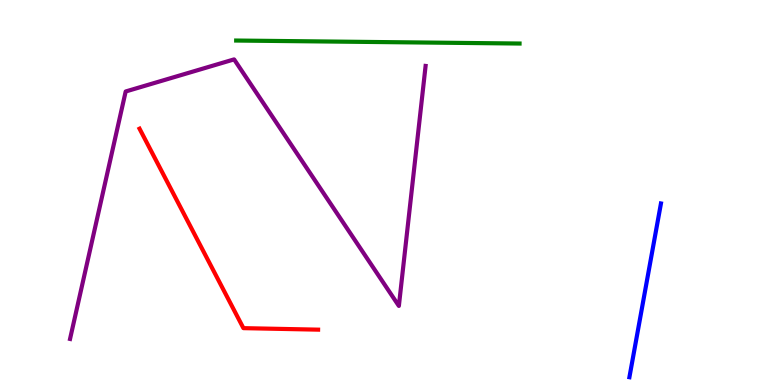[{'lines': ['blue', 'red'], 'intersections': []}, {'lines': ['green', 'red'], 'intersections': []}, {'lines': ['purple', 'red'], 'intersections': []}, {'lines': ['blue', 'green'], 'intersections': []}, {'lines': ['blue', 'purple'], 'intersections': []}, {'lines': ['green', 'purple'], 'intersections': []}]